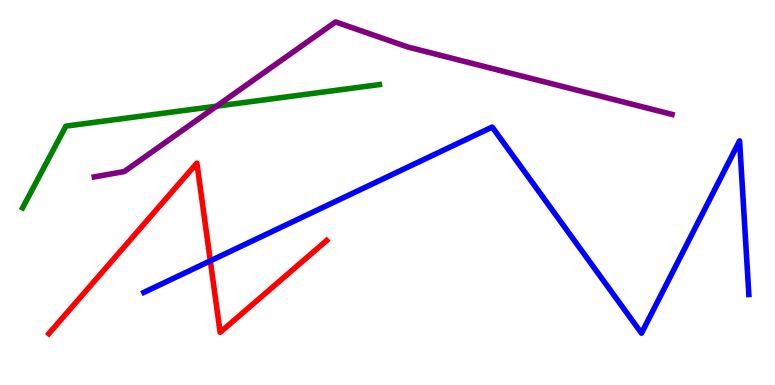[{'lines': ['blue', 'red'], 'intersections': [{'x': 2.71, 'y': 3.22}]}, {'lines': ['green', 'red'], 'intersections': []}, {'lines': ['purple', 'red'], 'intersections': []}, {'lines': ['blue', 'green'], 'intersections': []}, {'lines': ['blue', 'purple'], 'intersections': []}, {'lines': ['green', 'purple'], 'intersections': [{'x': 2.79, 'y': 7.24}]}]